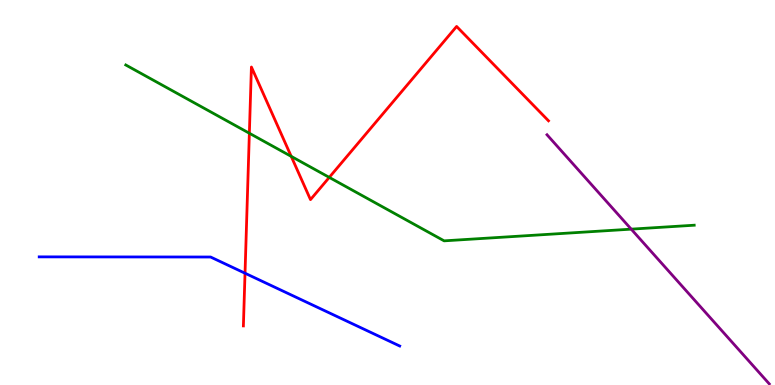[{'lines': ['blue', 'red'], 'intersections': [{'x': 3.16, 'y': 2.9}]}, {'lines': ['green', 'red'], 'intersections': [{'x': 3.22, 'y': 6.54}, {'x': 3.76, 'y': 5.94}, {'x': 4.25, 'y': 5.39}]}, {'lines': ['purple', 'red'], 'intersections': []}, {'lines': ['blue', 'green'], 'intersections': []}, {'lines': ['blue', 'purple'], 'intersections': []}, {'lines': ['green', 'purple'], 'intersections': [{'x': 8.14, 'y': 4.05}]}]